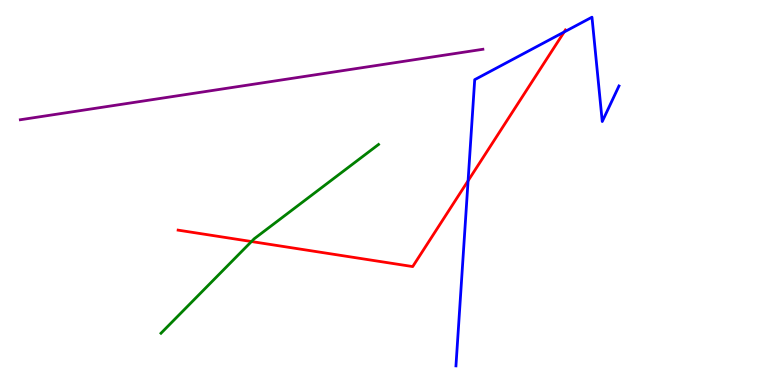[{'lines': ['blue', 'red'], 'intersections': [{'x': 6.04, 'y': 5.3}, {'x': 7.28, 'y': 9.17}]}, {'lines': ['green', 'red'], 'intersections': [{'x': 3.24, 'y': 3.73}]}, {'lines': ['purple', 'red'], 'intersections': []}, {'lines': ['blue', 'green'], 'intersections': []}, {'lines': ['blue', 'purple'], 'intersections': []}, {'lines': ['green', 'purple'], 'intersections': []}]